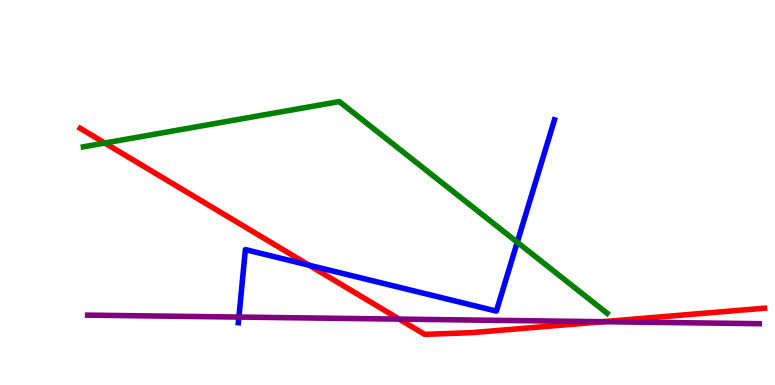[{'lines': ['blue', 'red'], 'intersections': [{'x': 3.99, 'y': 3.11}]}, {'lines': ['green', 'red'], 'intersections': [{'x': 1.35, 'y': 6.29}]}, {'lines': ['purple', 'red'], 'intersections': [{'x': 5.15, 'y': 1.71}, {'x': 7.78, 'y': 1.64}]}, {'lines': ['blue', 'green'], 'intersections': [{'x': 6.67, 'y': 3.71}]}, {'lines': ['blue', 'purple'], 'intersections': [{'x': 3.08, 'y': 1.76}]}, {'lines': ['green', 'purple'], 'intersections': []}]